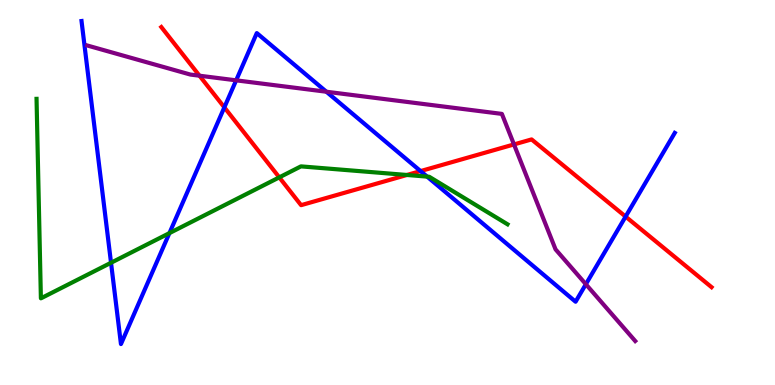[{'lines': ['blue', 'red'], 'intersections': [{'x': 2.89, 'y': 7.21}, {'x': 5.43, 'y': 5.56}, {'x': 8.07, 'y': 4.37}]}, {'lines': ['green', 'red'], 'intersections': [{'x': 3.6, 'y': 5.39}, {'x': 5.25, 'y': 5.46}]}, {'lines': ['purple', 'red'], 'intersections': [{'x': 2.57, 'y': 8.03}, {'x': 6.63, 'y': 6.25}]}, {'lines': ['blue', 'green'], 'intersections': [{'x': 1.43, 'y': 3.18}, {'x': 2.19, 'y': 3.94}, {'x': 5.51, 'y': 5.41}]}, {'lines': ['blue', 'purple'], 'intersections': [{'x': 3.05, 'y': 7.91}, {'x': 4.21, 'y': 7.62}, {'x': 7.56, 'y': 2.62}]}, {'lines': ['green', 'purple'], 'intersections': []}]